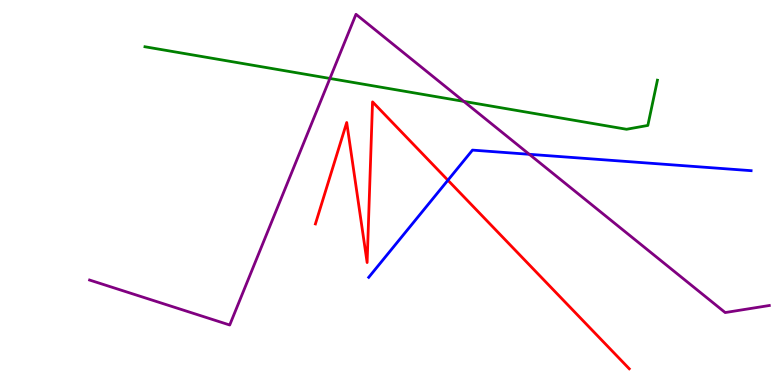[{'lines': ['blue', 'red'], 'intersections': [{'x': 5.78, 'y': 5.32}]}, {'lines': ['green', 'red'], 'intersections': []}, {'lines': ['purple', 'red'], 'intersections': []}, {'lines': ['blue', 'green'], 'intersections': []}, {'lines': ['blue', 'purple'], 'intersections': [{'x': 6.83, 'y': 5.99}]}, {'lines': ['green', 'purple'], 'intersections': [{'x': 4.26, 'y': 7.96}, {'x': 5.98, 'y': 7.37}]}]